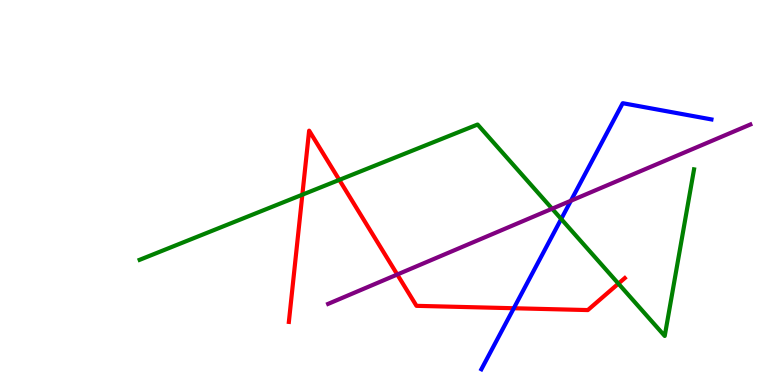[{'lines': ['blue', 'red'], 'intersections': [{'x': 6.63, 'y': 1.99}]}, {'lines': ['green', 'red'], 'intersections': [{'x': 3.9, 'y': 4.94}, {'x': 4.38, 'y': 5.33}, {'x': 7.98, 'y': 2.63}]}, {'lines': ['purple', 'red'], 'intersections': [{'x': 5.13, 'y': 2.87}]}, {'lines': ['blue', 'green'], 'intersections': [{'x': 7.24, 'y': 4.31}]}, {'lines': ['blue', 'purple'], 'intersections': [{'x': 7.37, 'y': 4.79}]}, {'lines': ['green', 'purple'], 'intersections': [{'x': 7.12, 'y': 4.58}]}]